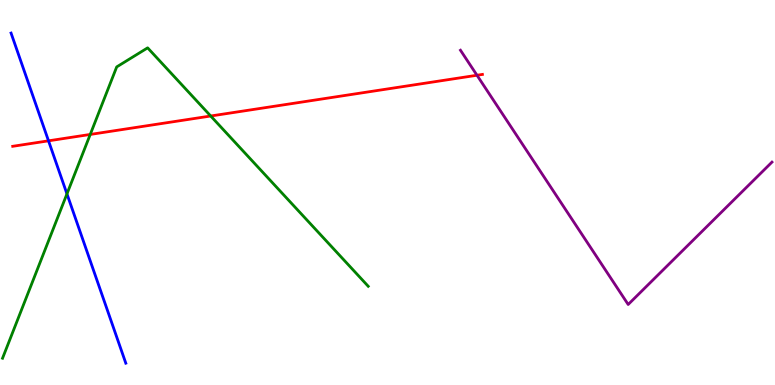[{'lines': ['blue', 'red'], 'intersections': [{'x': 0.626, 'y': 6.34}]}, {'lines': ['green', 'red'], 'intersections': [{'x': 1.16, 'y': 6.51}, {'x': 2.72, 'y': 6.99}]}, {'lines': ['purple', 'red'], 'intersections': [{'x': 6.15, 'y': 8.05}]}, {'lines': ['blue', 'green'], 'intersections': [{'x': 0.864, 'y': 4.96}]}, {'lines': ['blue', 'purple'], 'intersections': []}, {'lines': ['green', 'purple'], 'intersections': []}]